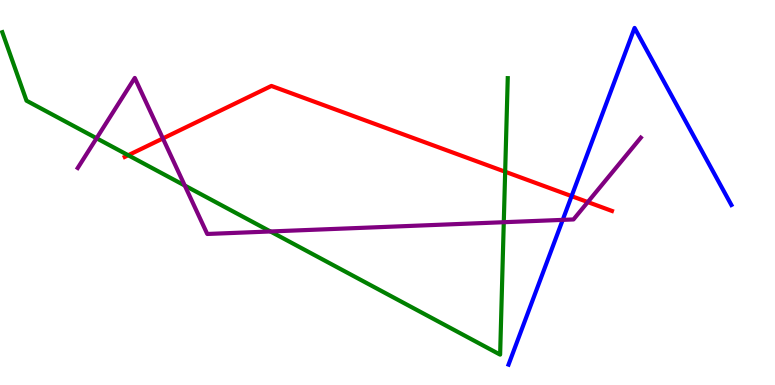[{'lines': ['blue', 'red'], 'intersections': [{'x': 7.38, 'y': 4.91}]}, {'lines': ['green', 'red'], 'intersections': [{'x': 1.65, 'y': 5.97}, {'x': 6.52, 'y': 5.54}]}, {'lines': ['purple', 'red'], 'intersections': [{'x': 2.1, 'y': 6.4}, {'x': 7.58, 'y': 4.75}]}, {'lines': ['blue', 'green'], 'intersections': []}, {'lines': ['blue', 'purple'], 'intersections': [{'x': 7.26, 'y': 4.29}]}, {'lines': ['green', 'purple'], 'intersections': [{'x': 1.25, 'y': 6.41}, {'x': 2.38, 'y': 5.18}, {'x': 3.49, 'y': 3.99}, {'x': 6.5, 'y': 4.23}]}]